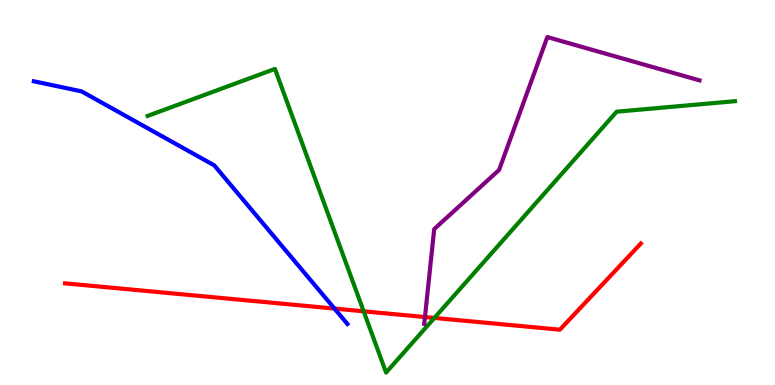[{'lines': ['blue', 'red'], 'intersections': [{'x': 4.32, 'y': 1.99}]}, {'lines': ['green', 'red'], 'intersections': [{'x': 4.69, 'y': 1.91}, {'x': 5.6, 'y': 1.74}]}, {'lines': ['purple', 'red'], 'intersections': [{'x': 5.48, 'y': 1.76}]}, {'lines': ['blue', 'green'], 'intersections': []}, {'lines': ['blue', 'purple'], 'intersections': []}, {'lines': ['green', 'purple'], 'intersections': []}]